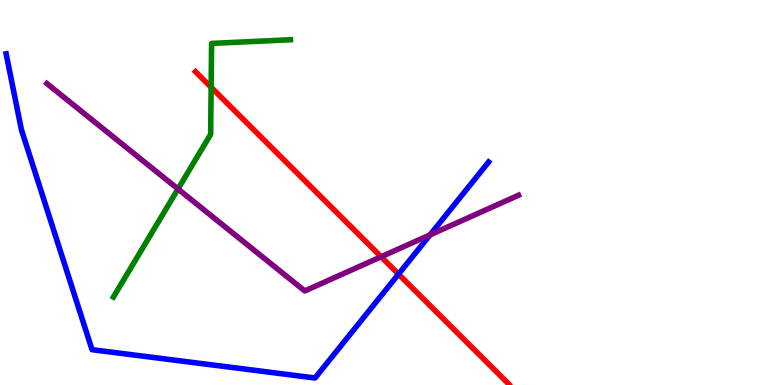[{'lines': ['blue', 'red'], 'intersections': [{'x': 5.14, 'y': 2.88}]}, {'lines': ['green', 'red'], 'intersections': [{'x': 2.72, 'y': 7.73}]}, {'lines': ['purple', 'red'], 'intersections': [{'x': 4.92, 'y': 3.33}]}, {'lines': ['blue', 'green'], 'intersections': []}, {'lines': ['blue', 'purple'], 'intersections': [{'x': 5.55, 'y': 3.9}]}, {'lines': ['green', 'purple'], 'intersections': [{'x': 2.3, 'y': 5.09}]}]